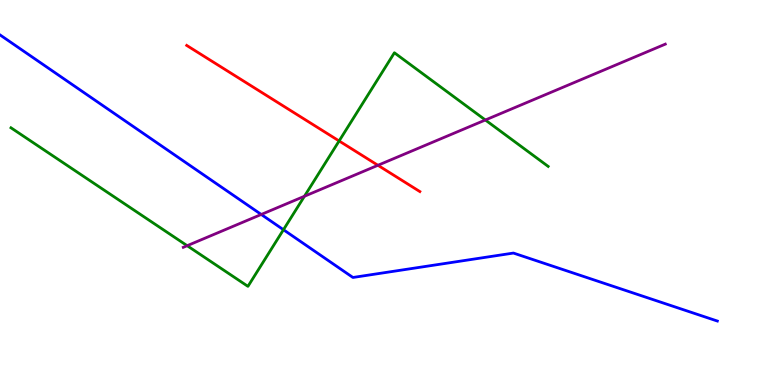[{'lines': ['blue', 'red'], 'intersections': []}, {'lines': ['green', 'red'], 'intersections': [{'x': 4.38, 'y': 6.34}]}, {'lines': ['purple', 'red'], 'intersections': [{'x': 4.88, 'y': 5.71}]}, {'lines': ['blue', 'green'], 'intersections': [{'x': 3.66, 'y': 4.03}]}, {'lines': ['blue', 'purple'], 'intersections': [{'x': 3.37, 'y': 4.43}]}, {'lines': ['green', 'purple'], 'intersections': [{'x': 2.42, 'y': 3.62}, {'x': 3.93, 'y': 4.9}, {'x': 6.26, 'y': 6.88}]}]